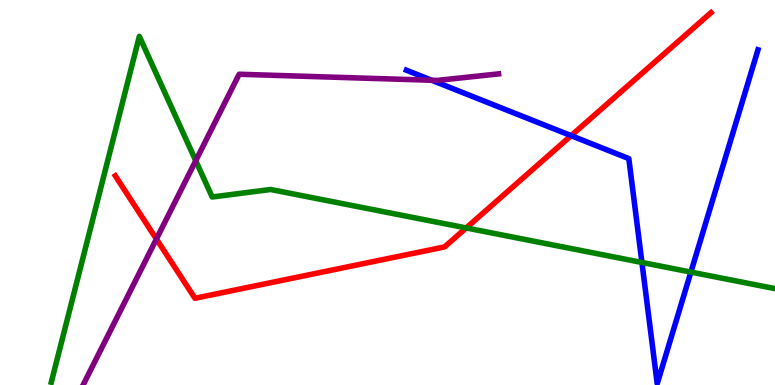[{'lines': ['blue', 'red'], 'intersections': [{'x': 7.37, 'y': 6.48}]}, {'lines': ['green', 'red'], 'intersections': [{'x': 6.02, 'y': 4.08}]}, {'lines': ['purple', 'red'], 'intersections': [{'x': 2.02, 'y': 3.79}]}, {'lines': ['blue', 'green'], 'intersections': [{'x': 8.28, 'y': 3.18}, {'x': 8.91, 'y': 2.93}]}, {'lines': ['blue', 'purple'], 'intersections': [{'x': 5.57, 'y': 7.92}]}, {'lines': ['green', 'purple'], 'intersections': [{'x': 2.53, 'y': 5.83}]}]